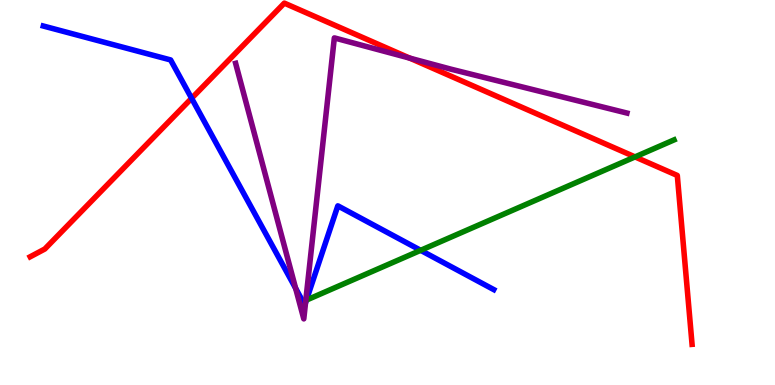[{'lines': ['blue', 'red'], 'intersections': [{'x': 2.47, 'y': 7.45}]}, {'lines': ['green', 'red'], 'intersections': [{'x': 8.19, 'y': 5.92}]}, {'lines': ['purple', 'red'], 'intersections': [{'x': 5.29, 'y': 8.49}]}, {'lines': ['blue', 'green'], 'intersections': [{'x': 5.43, 'y': 3.5}]}, {'lines': ['blue', 'purple'], 'intersections': [{'x': 3.81, 'y': 2.51}, {'x': 3.94, 'y': 2.14}]}, {'lines': ['green', 'purple'], 'intersections': []}]